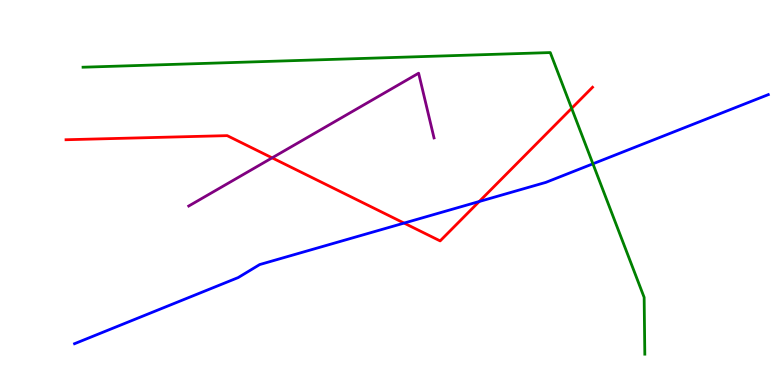[{'lines': ['blue', 'red'], 'intersections': [{'x': 5.21, 'y': 4.21}, {'x': 6.18, 'y': 4.77}]}, {'lines': ['green', 'red'], 'intersections': [{'x': 7.38, 'y': 7.19}]}, {'lines': ['purple', 'red'], 'intersections': [{'x': 3.51, 'y': 5.9}]}, {'lines': ['blue', 'green'], 'intersections': [{'x': 7.65, 'y': 5.75}]}, {'lines': ['blue', 'purple'], 'intersections': []}, {'lines': ['green', 'purple'], 'intersections': []}]